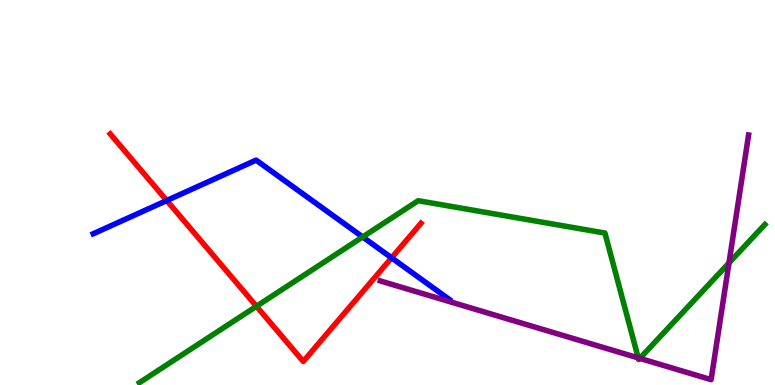[{'lines': ['blue', 'red'], 'intersections': [{'x': 2.15, 'y': 4.79}, {'x': 5.05, 'y': 3.3}]}, {'lines': ['green', 'red'], 'intersections': [{'x': 3.31, 'y': 2.04}]}, {'lines': ['purple', 'red'], 'intersections': []}, {'lines': ['blue', 'green'], 'intersections': [{'x': 4.68, 'y': 3.85}]}, {'lines': ['blue', 'purple'], 'intersections': []}, {'lines': ['green', 'purple'], 'intersections': [{'x': 8.24, 'y': 0.704}, {'x': 8.26, 'y': 0.692}, {'x': 9.41, 'y': 3.17}]}]